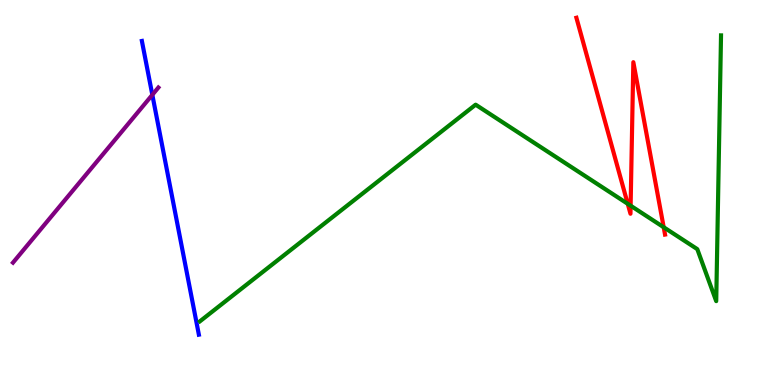[{'lines': ['blue', 'red'], 'intersections': []}, {'lines': ['green', 'red'], 'intersections': [{'x': 8.1, 'y': 4.71}, {'x': 8.14, 'y': 4.66}, {'x': 8.56, 'y': 4.1}]}, {'lines': ['purple', 'red'], 'intersections': []}, {'lines': ['blue', 'green'], 'intersections': []}, {'lines': ['blue', 'purple'], 'intersections': [{'x': 1.97, 'y': 7.54}]}, {'lines': ['green', 'purple'], 'intersections': []}]